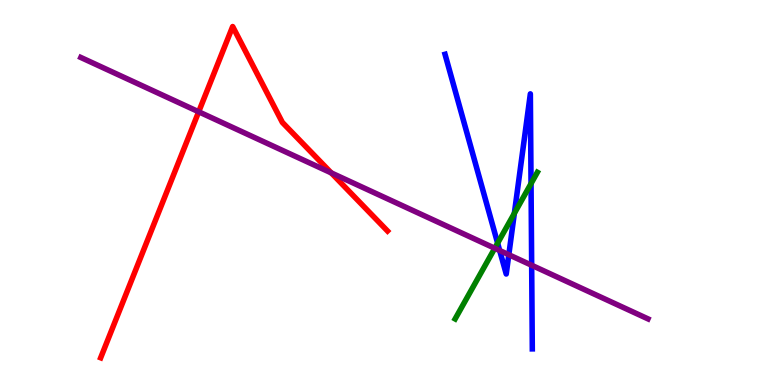[{'lines': ['blue', 'red'], 'intersections': []}, {'lines': ['green', 'red'], 'intersections': []}, {'lines': ['purple', 'red'], 'intersections': [{'x': 2.56, 'y': 7.1}, {'x': 4.27, 'y': 5.51}]}, {'lines': ['blue', 'green'], 'intersections': [{'x': 6.42, 'y': 3.68}, {'x': 6.64, 'y': 4.46}, {'x': 6.85, 'y': 5.23}]}, {'lines': ['blue', 'purple'], 'intersections': [{'x': 6.45, 'y': 3.49}, {'x': 6.57, 'y': 3.38}, {'x': 6.86, 'y': 3.11}]}, {'lines': ['green', 'purple'], 'intersections': [{'x': 6.38, 'y': 3.55}]}]